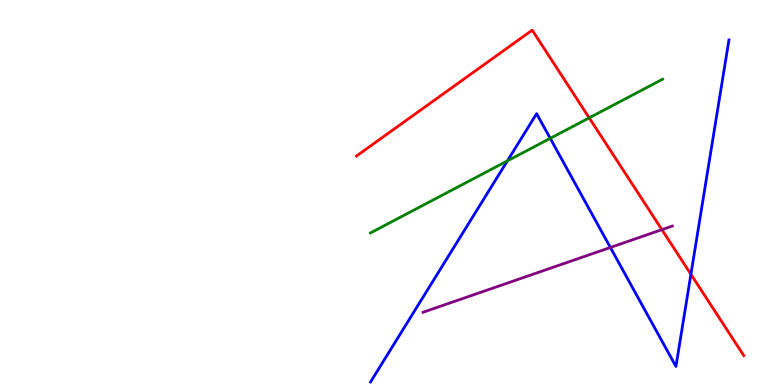[{'lines': ['blue', 'red'], 'intersections': [{'x': 8.91, 'y': 2.88}]}, {'lines': ['green', 'red'], 'intersections': [{'x': 7.6, 'y': 6.94}]}, {'lines': ['purple', 'red'], 'intersections': [{'x': 8.54, 'y': 4.03}]}, {'lines': ['blue', 'green'], 'intersections': [{'x': 6.55, 'y': 5.82}, {'x': 7.1, 'y': 6.41}]}, {'lines': ['blue', 'purple'], 'intersections': [{'x': 7.88, 'y': 3.57}]}, {'lines': ['green', 'purple'], 'intersections': []}]